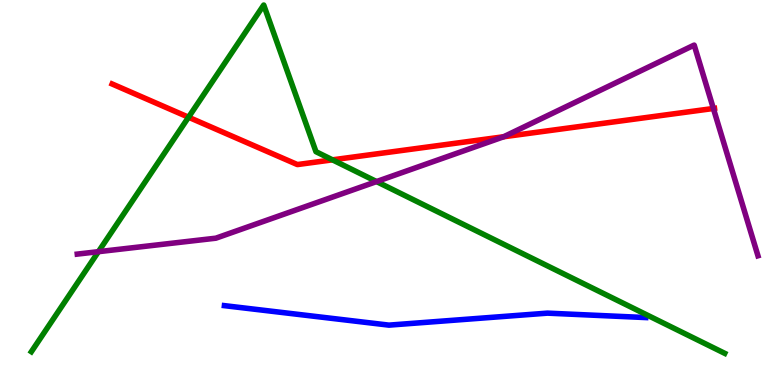[{'lines': ['blue', 'red'], 'intersections': []}, {'lines': ['green', 'red'], 'intersections': [{'x': 2.43, 'y': 6.96}, {'x': 4.29, 'y': 5.85}]}, {'lines': ['purple', 'red'], 'intersections': [{'x': 6.5, 'y': 6.45}, {'x': 9.2, 'y': 7.18}]}, {'lines': ['blue', 'green'], 'intersections': []}, {'lines': ['blue', 'purple'], 'intersections': []}, {'lines': ['green', 'purple'], 'intersections': [{'x': 1.27, 'y': 3.46}, {'x': 4.86, 'y': 5.28}]}]